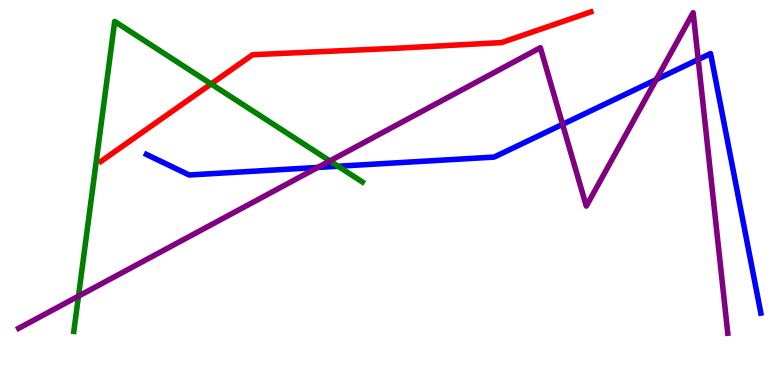[{'lines': ['blue', 'red'], 'intersections': []}, {'lines': ['green', 'red'], 'intersections': [{'x': 2.72, 'y': 7.82}]}, {'lines': ['purple', 'red'], 'intersections': []}, {'lines': ['blue', 'green'], 'intersections': [{'x': 4.36, 'y': 5.68}]}, {'lines': ['blue', 'purple'], 'intersections': [{'x': 4.1, 'y': 5.65}, {'x': 7.26, 'y': 6.77}, {'x': 8.47, 'y': 7.93}, {'x': 9.01, 'y': 8.45}]}, {'lines': ['green', 'purple'], 'intersections': [{'x': 1.01, 'y': 2.31}, {'x': 4.26, 'y': 5.82}]}]